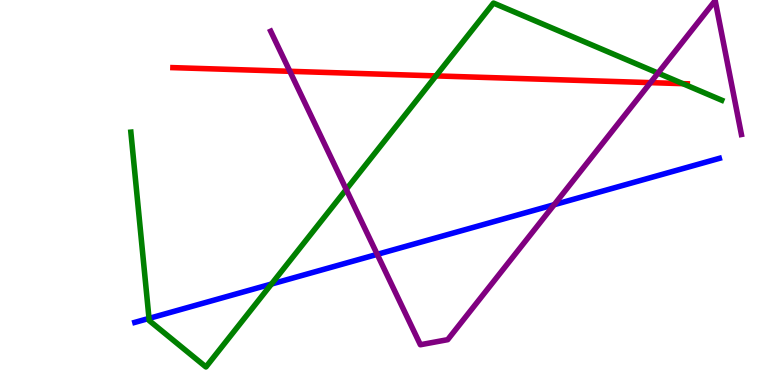[{'lines': ['blue', 'red'], 'intersections': []}, {'lines': ['green', 'red'], 'intersections': [{'x': 5.63, 'y': 8.03}, {'x': 8.81, 'y': 7.83}]}, {'lines': ['purple', 'red'], 'intersections': [{'x': 3.74, 'y': 8.15}, {'x': 8.39, 'y': 7.85}]}, {'lines': ['blue', 'green'], 'intersections': [{'x': 1.92, 'y': 1.73}, {'x': 3.5, 'y': 2.62}]}, {'lines': ['blue', 'purple'], 'intersections': [{'x': 4.87, 'y': 3.39}, {'x': 7.15, 'y': 4.68}]}, {'lines': ['green', 'purple'], 'intersections': [{'x': 4.47, 'y': 5.08}, {'x': 8.49, 'y': 8.1}]}]